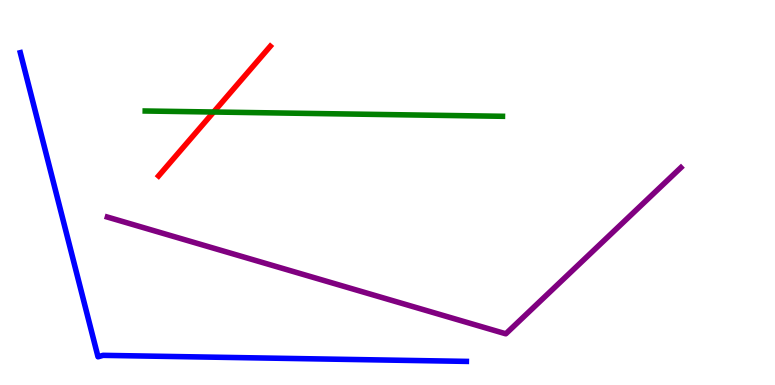[{'lines': ['blue', 'red'], 'intersections': []}, {'lines': ['green', 'red'], 'intersections': [{'x': 2.76, 'y': 7.09}]}, {'lines': ['purple', 'red'], 'intersections': []}, {'lines': ['blue', 'green'], 'intersections': []}, {'lines': ['blue', 'purple'], 'intersections': []}, {'lines': ['green', 'purple'], 'intersections': []}]